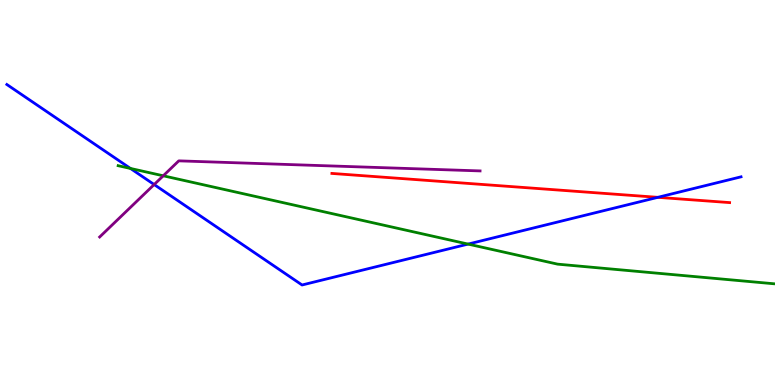[{'lines': ['blue', 'red'], 'intersections': [{'x': 8.49, 'y': 4.87}]}, {'lines': ['green', 'red'], 'intersections': []}, {'lines': ['purple', 'red'], 'intersections': []}, {'lines': ['blue', 'green'], 'intersections': [{'x': 1.68, 'y': 5.62}, {'x': 6.04, 'y': 3.66}]}, {'lines': ['blue', 'purple'], 'intersections': [{'x': 1.99, 'y': 5.21}]}, {'lines': ['green', 'purple'], 'intersections': [{'x': 2.11, 'y': 5.43}]}]